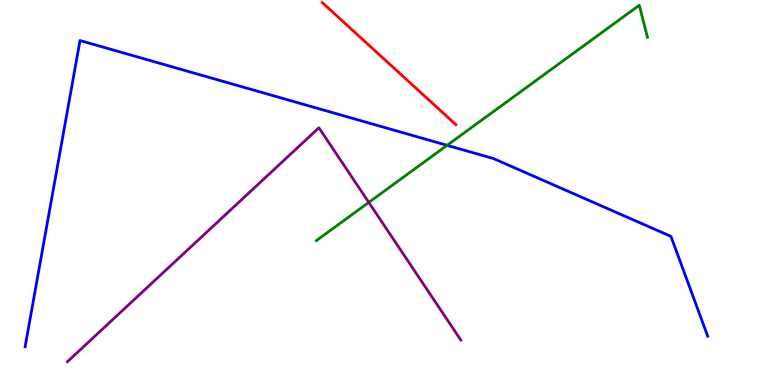[{'lines': ['blue', 'red'], 'intersections': []}, {'lines': ['green', 'red'], 'intersections': []}, {'lines': ['purple', 'red'], 'intersections': []}, {'lines': ['blue', 'green'], 'intersections': [{'x': 5.77, 'y': 6.23}]}, {'lines': ['blue', 'purple'], 'intersections': []}, {'lines': ['green', 'purple'], 'intersections': [{'x': 4.76, 'y': 4.74}]}]